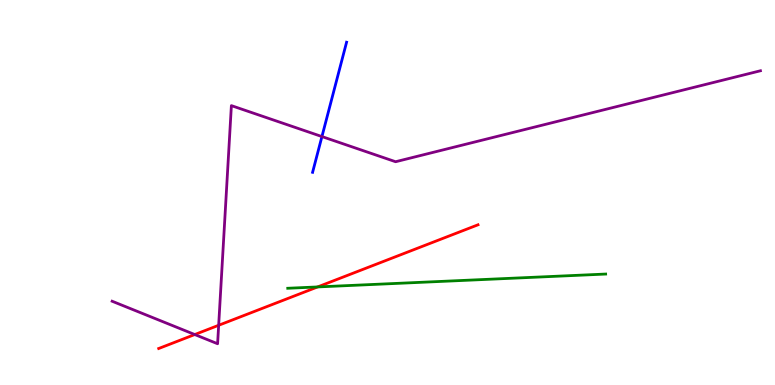[{'lines': ['blue', 'red'], 'intersections': []}, {'lines': ['green', 'red'], 'intersections': [{'x': 4.1, 'y': 2.55}]}, {'lines': ['purple', 'red'], 'intersections': [{'x': 2.51, 'y': 1.31}, {'x': 2.82, 'y': 1.55}]}, {'lines': ['blue', 'green'], 'intersections': []}, {'lines': ['blue', 'purple'], 'intersections': [{'x': 4.15, 'y': 6.45}]}, {'lines': ['green', 'purple'], 'intersections': []}]